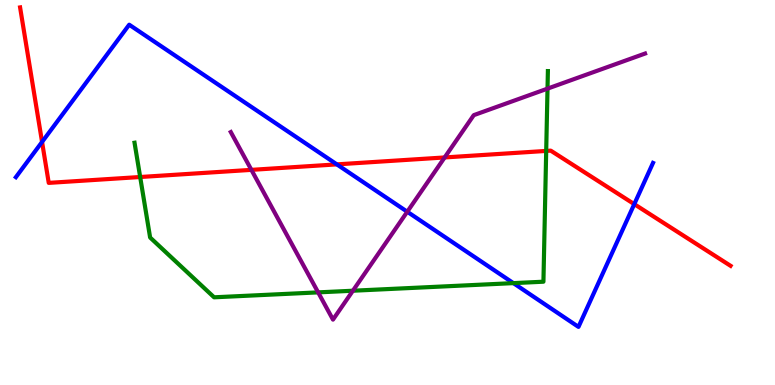[{'lines': ['blue', 'red'], 'intersections': [{'x': 0.543, 'y': 6.31}, {'x': 4.35, 'y': 5.73}, {'x': 8.18, 'y': 4.7}]}, {'lines': ['green', 'red'], 'intersections': [{'x': 1.81, 'y': 5.4}, {'x': 7.05, 'y': 6.08}]}, {'lines': ['purple', 'red'], 'intersections': [{'x': 3.24, 'y': 5.59}, {'x': 5.74, 'y': 5.91}]}, {'lines': ['blue', 'green'], 'intersections': [{'x': 6.62, 'y': 2.65}]}, {'lines': ['blue', 'purple'], 'intersections': [{'x': 5.26, 'y': 4.5}]}, {'lines': ['green', 'purple'], 'intersections': [{'x': 4.11, 'y': 2.41}, {'x': 4.55, 'y': 2.45}, {'x': 7.06, 'y': 7.7}]}]